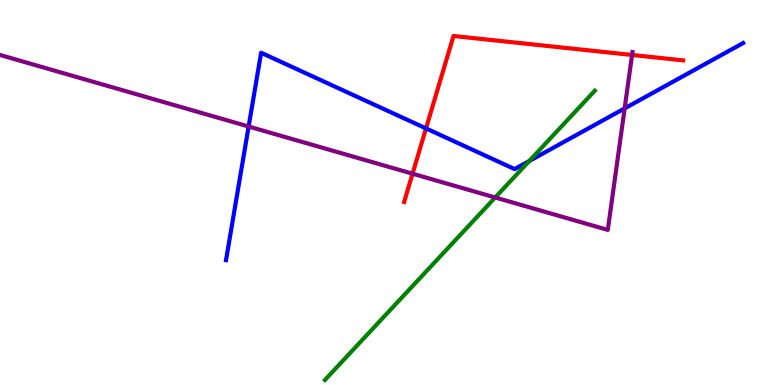[{'lines': ['blue', 'red'], 'intersections': [{'x': 5.5, 'y': 6.66}]}, {'lines': ['green', 'red'], 'intersections': []}, {'lines': ['purple', 'red'], 'intersections': [{'x': 5.32, 'y': 5.49}, {'x': 8.16, 'y': 8.57}]}, {'lines': ['blue', 'green'], 'intersections': [{'x': 6.83, 'y': 5.82}]}, {'lines': ['blue', 'purple'], 'intersections': [{'x': 3.21, 'y': 6.71}, {'x': 8.06, 'y': 7.18}]}, {'lines': ['green', 'purple'], 'intersections': [{'x': 6.39, 'y': 4.87}]}]